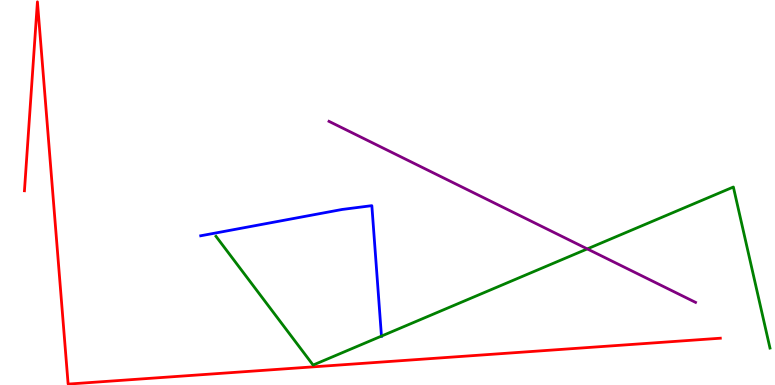[{'lines': ['blue', 'red'], 'intersections': []}, {'lines': ['green', 'red'], 'intersections': []}, {'lines': ['purple', 'red'], 'intersections': []}, {'lines': ['blue', 'green'], 'intersections': [{'x': 4.92, 'y': 1.27}]}, {'lines': ['blue', 'purple'], 'intersections': []}, {'lines': ['green', 'purple'], 'intersections': [{'x': 7.58, 'y': 3.53}]}]